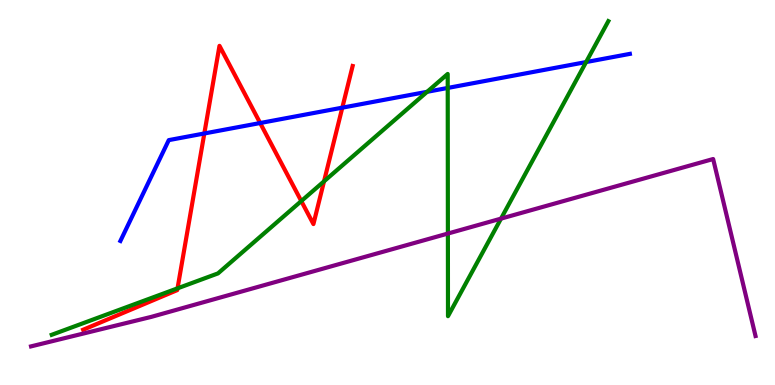[{'lines': ['blue', 'red'], 'intersections': [{'x': 2.64, 'y': 6.53}, {'x': 3.36, 'y': 6.8}, {'x': 4.42, 'y': 7.2}]}, {'lines': ['green', 'red'], 'intersections': [{'x': 2.29, 'y': 2.51}, {'x': 3.89, 'y': 4.78}, {'x': 4.18, 'y': 5.29}]}, {'lines': ['purple', 'red'], 'intersections': []}, {'lines': ['blue', 'green'], 'intersections': [{'x': 5.51, 'y': 7.62}, {'x': 5.78, 'y': 7.72}, {'x': 7.56, 'y': 8.39}]}, {'lines': ['blue', 'purple'], 'intersections': []}, {'lines': ['green', 'purple'], 'intersections': [{'x': 5.78, 'y': 3.93}, {'x': 6.46, 'y': 4.32}]}]